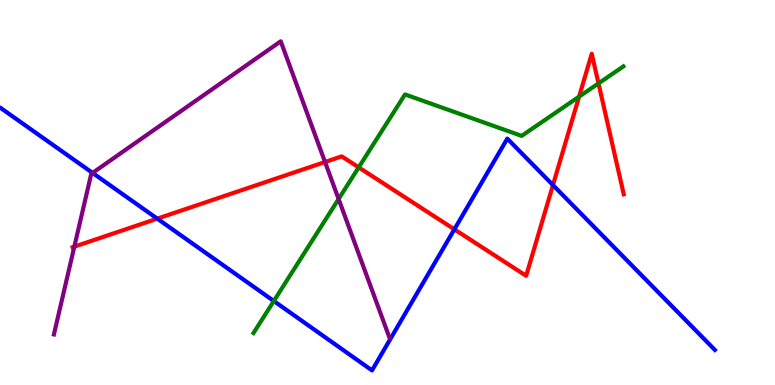[{'lines': ['blue', 'red'], 'intersections': [{'x': 2.03, 'y': 4.32}, {'x': 5.86, 'y': 4.04}, {'x': 7.13, 'y': 5.19}]}, {'lines': ['green', 'red'], 'intersections': [{'x': 4.63, 'y': 5.65}, {'x': 7.47, 'y': 7.49}, {'x': 7.72, 'y': 7.83}]}, {'lines': ['purple', 'red'], 'intersections': [{'x': 0.959, 'y': 3.59}, {'x': 4.19, 'y': 5.79}]}, {'lines': ['blue', 'green'], 'intersections': [{'x': 3.53, 'y': 2.18}]}, {'lines': ['blue', 'purple'], 'intersections': [{'x': 1.19, 'y': 5.51}]}, {'lines': ['green', 'purple'], 'intersections': [{'x': 4.37, 'y': 4.83}]}]